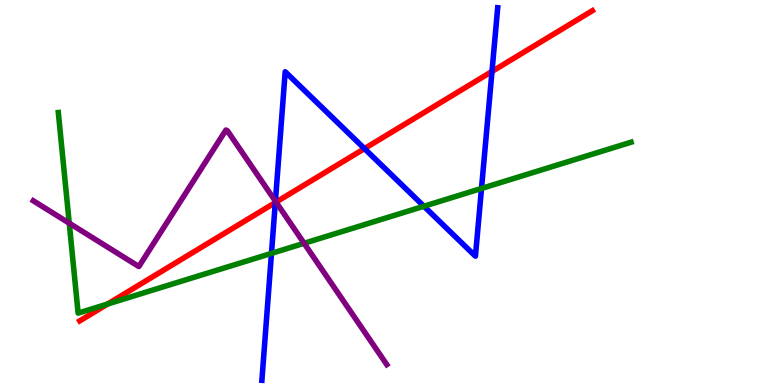[{'lines': ['blue', 'red'], 'intersections': [{'x': 3.55, 'y': 4.74}, {'x': 4.7, 'y': 6.14}, {'x': 6.35, 'y': 8.14}]}, {'lines': ['green', 'red'], 'intersections': [{'x': 1.39, 'y': 2.1}]}, {'lines': ['purple', 'red'], 'intersections': [{'x': 3.56, 'y': 4.75}]}, {'lines': ['blue', 'green'], 'intersections': [{'x': 3.5, 'y': 3.42}, {'x': 5.47, 'y': 4.64}, {'x': 6.21, 'y': 5.11}]}, {'lines': ['blue', 'purple'], 'intersections': [{'x': 3.55, 'y': 4.77}]}, {'lines': ['green', 'purple'], 'intersections': [{'x': 0.893, 'y': 4.2}, {'x': 3.92, 'y': 3.68}]}]